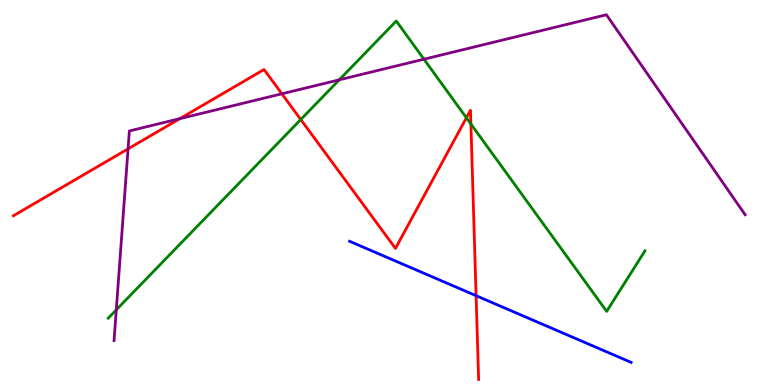[{'lines': ['blue', 'red'], 'intersections': [{'x': 6.14, 'y': 2.32}]}, {'lines': ['green', 'red'], 'intersections': [{'x': 3.88, 'y': 6.9}, {'x': 6.02, 'y': 6.94}, {'x': 6.08, 'y': 6.78}]}, {'lines': ['purple', 'red'], 'intersections': [{'x': 1.65, 'y': 6.13}, {'x': 2.32, 'y': 6.92}, {'x': 3.64, 'y': 7.56}]}, {'lines': ['blue', 'green'], 'intersections': []}, {'lines': ['blue', 'purple'], 'intersections': []}, {'lines': ['green', 'purple'], 'intersections': [{'x': 1.5, 'y': 1.95}, {'x': 4.38, 'y': 7.93}, {'x': 5.47, 'y': 8.46}]}]